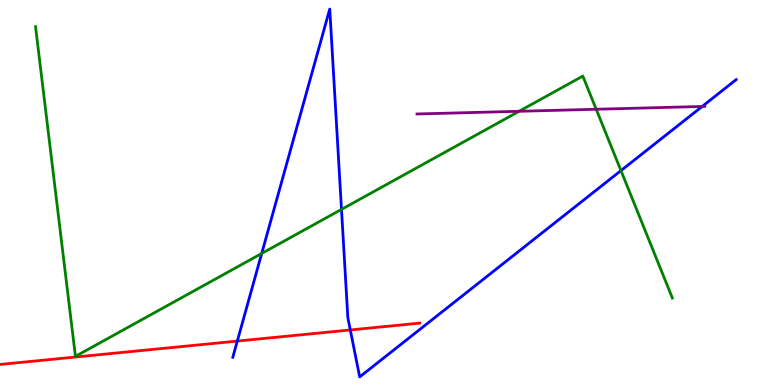[{'lines': ['blue', 'red'], 'intersections': [{'x': 3.06, 'y': 1.14}, {'x': 4.52, 'y': 1.43}]}, {'lines': ['green', 'red'], 'intersections': []}, {'lines': ['purple', 'red'], 'intersections': []}, {'lines': ['blue', 'green'], 'intersections': [{'x': 3.38, 'y': 3.42}, {'x': 4.41, 'y': 4.56}, {'x': 8.01, 'y': 5.57}]}, {'lines': ['blue', 'purple'], 'intersections': [{'x': 9.06, 'y': 7.23}]}, {'lines': ['green', 'purple'], 'intersections': [{'x': 6.7, 'y': 7.11}, {'x': 7.69, 'y': 7.16}]}]